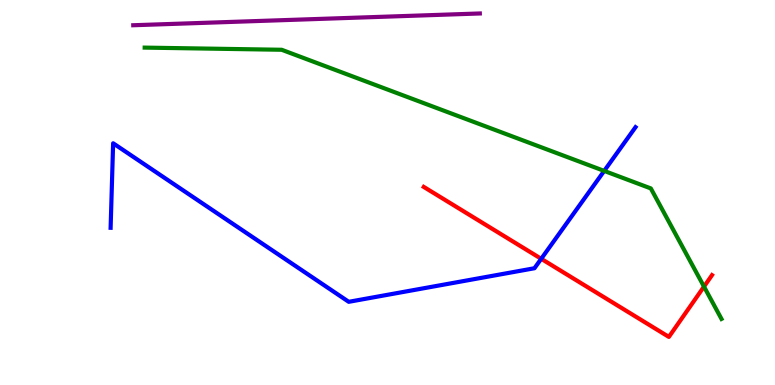[{'lines': ['blue', 'red'], 'intersections': [{'x': 6.98, 'y': 3.28}]}, {'lines': ['green', 'red'], 'intersections': [{'x': 9.08, 'y': 2.56}]}, {'lines': ['purple', 'red'], 'intersections': []}, {'lines': ['blue', 'green'], 'intersections': [{'x': 7.8, 'y': 5.56}]}, {'lines': ['blue', 'purple'], 'intersections': []}, {'lines': ['green', 'purple'], 'intersections': []}]